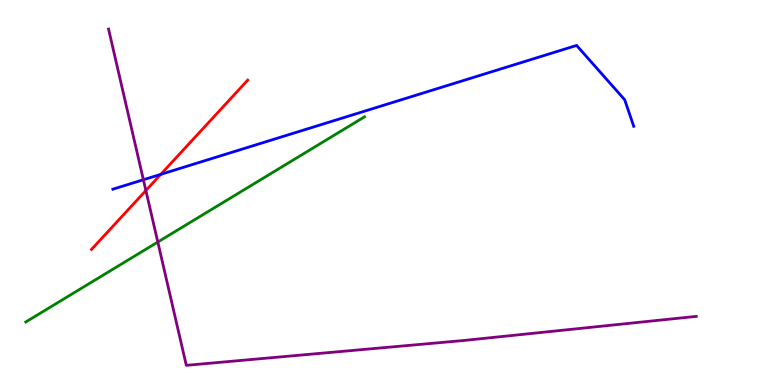[{'lines': ['blue', 'red'], 'intersections': [{'x': 2.07, 'y': 5.47}]}, {'lines': ['green', 'red'], 'intersections': []}, {'lines': ['purple', 'red'], 'intersections': [{'x': 1.88, 'y': 5.05}]}, {'lines': ['blue', 'green'], 'intersections': []}, {'lines': ['blue', 'purple'], 'intersections': [{'x': 1.85, 'y': 5.33}]}, {'lines': ['green', 'purple'], 'intersections': [{'x': 2.04, 'y': 3.71}]}]